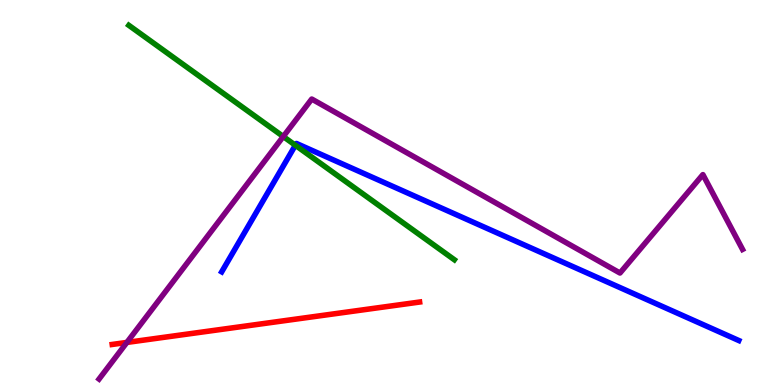[{'lines': ['blue', 'red'], 'intersections': []}, {'lines': ['green', 'red'], 'intersections': []}, {'lines': ['purple', 'red'], 'intersections': [{'x': 1.64, 'y': 1.11}]}, {'lines': ['blue', 'green'], 'intersections': [{'x': 3.81, 'y': 6.23}]}, {'lines': ['blue', 'purple'], 'intersections': []}, {'lines': ['green', 'purple'], 'intersections': [{'x': 3.66, 'y': 6.45}]}]